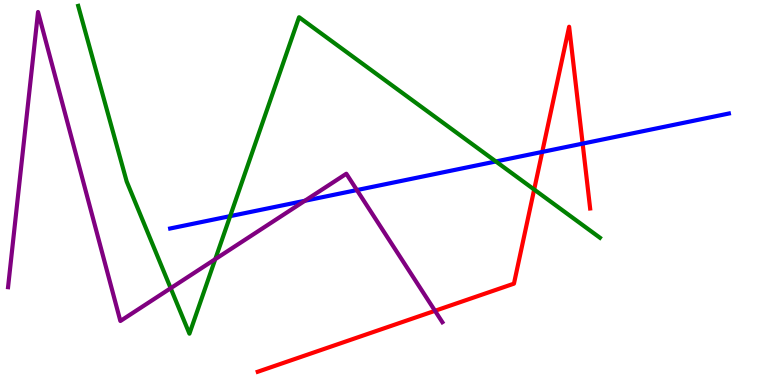[{'lines': ['blue', 'red'], 'intersections': [{'x': 7.0, 'y': 6.05}, {'x': 7.52, 'y': 6.27}]}, {'lines': ['green', 'red'], 'intersections': [{'x': 6.89, 'y': 5.08}]}, {'lines': ['purple', 'red'], 'intersections': [{'x': 5.61, 'y': 1.93}]}, {'lines': ['blue', 'green'], 'intersections': [{'x': 2.97, 'y': 4.39}, {'x': 6.4, 'y': 5.81}]}, {'lines': ['blue', 'purple'], 'intersections': [{'x': 3.93, 'y': 4.79}, {'x': 4.61, 'y': 5.06}]}, {'lines': ['green', 'purple'], 'intersections': [{'x': 2.2, 'y': 2.51}, {'x': 2.78, 'y': 3.27}]}]